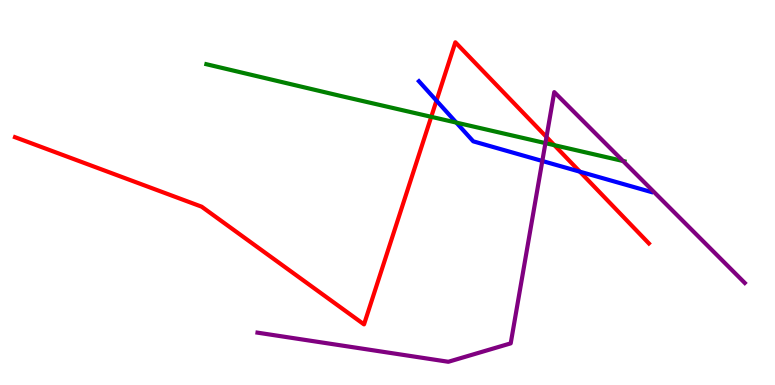[{'lines': ['blue', 'red'], 'intersections': [{'x': 5.63, 'y': 7.39}, {'x': 7.48, 'y': 5.54}]}, {'lines': ['green', 'red'], 'intersections': [{'x': 5.56, 'y': 6.97}, {'x': 7.15, 'y': 6.23}]}, {'lines': ['purple', 'red'], 'intersections': [{'x': 7.05, 'y': 6.44}]}, {'lines': ['blue', 'green'], 'intersections': [{'x': 5.89, 'y': 6.82}]}, {'lines': ['blue', 'purple'], 'intersections': [{'x': 7.0, 'y': 5.82}]}, {'lines': ['green', 'purple'], 'intersections': [{'x': 7.04, 'y': 6.28}, {'x': 8.04, 'y': 5.82}]}]